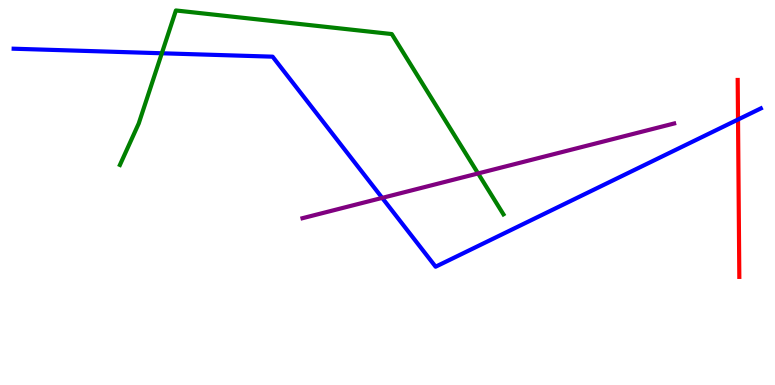[{'lines': ['blue', 'red'], 'intersections': [{'x': 9.52, 'y': 6.9}]}, {'lines': ['green', 'red'], 'intersections': []}, {'lines': ['purple', 'red'], 'intersections': []}, {'lines': ['blue', 'green'], 'intersections': [{'x': 2.09, 'y': 8.62}]}, {'lines': ['blue', 'purple'], 'intersections': [{'x': 4.93, 'y': 4.86}]}, {'lines': ['green', 'purple'], 'intersections': [{'x': 6.17, 'y': 5.49}]}]